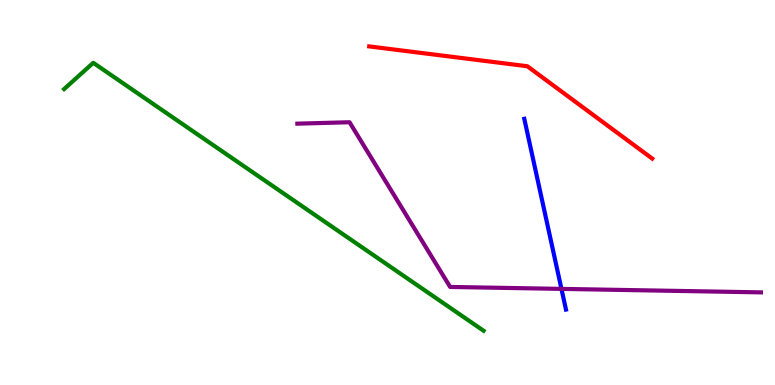[{'lines': ['blue', 'red'], 'intersections': []}, {'lines': ['green', 'red'], 'intersections': []}, {'lines': ['purple', 'red'], 'intersections': []}, {'lines': ['blue', 'green'], 'intersections': []}, {'lines': ['blue', 'purple'], 'intersections': [{'x': 7.24, 'y': 2.5}]}, {'lines': ['green', 'purple'], 'intersections': []}]